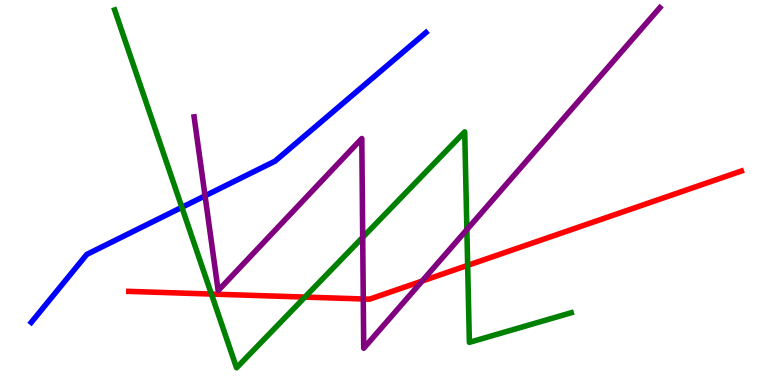[{'lines': ['blue', 'red'], 'intersections': []}, {'lines': ['green', 'red'], 'intersections': [{'x': 2.73, 'y': 2.36}, {'x': 3.93, 'y': 2.28}, {'x': 6.03, 'y': 3.11}]}, {'lines': ['purple', 'red'], 'intersections': [{'x': 4.69, 'y': 2.23}, {'x': 5.45, 'y': 2.7}]}, {'lines': ['blue', 'green'], 'intersections': [{'x': 2.35, 'y': 4.62}]}, {'lines': ['blue', 'purple'], 'intersections': [{'x': 2.65, 'y': 4.91}]}, {'lines': ['green', 'purple'], 'intersections': [{'x': 4.68, 'y': 3.84}, {'x': 6.02, 'y': 4.04}]}]